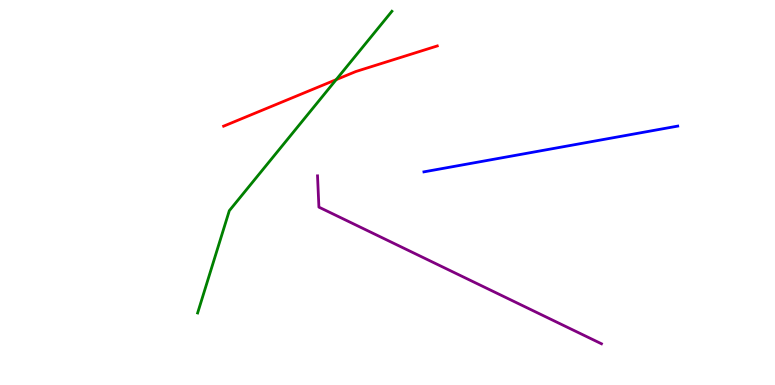[{'lines': ['blue', 'red'], 'intersections': []}, {'lines': ['green', 'red'], 'intersections': [{'x': 4.34, 'y': 7.93}]}, {'lines': ['purple', 'red'], 'intersections': []}, {'lines': ['blue', 'green'], 'intersections': []}, {'lines': ['blue', 'purple'], 'intersections': []}, {'lines': ['green', 'purple'], 'intersections': []}]